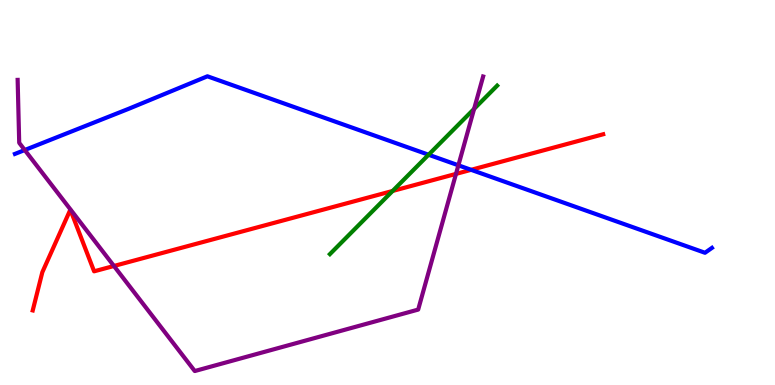[{'lines': ['blue', 'red'], 'intersections': [{'x': 6.08, 'y': 5.59}]}, {'lines': ['green', 'red'], 'intersections': [{'x': 5.07, 'y': 5.04}]}, {'lines': ['purple', 'red'], 'intersections': [{'x': 1.47, 'y': 3.09}, {'x': 5.88, 'y': 5.48}]}, {'lines': ['blue', 'green'], 'intersections': [{'x': 5.53, 'y': 5.98}]}, {'lines': ['blue', 'purple'], 'intersections': [{'x': 0.319, 'y': 6.1}, {'x': 5.91, 'y': 5.71}]}, {'lines': ['green', 'purple'], 'intersections': [{'x': 6.12, 'y': 7.17}]}]